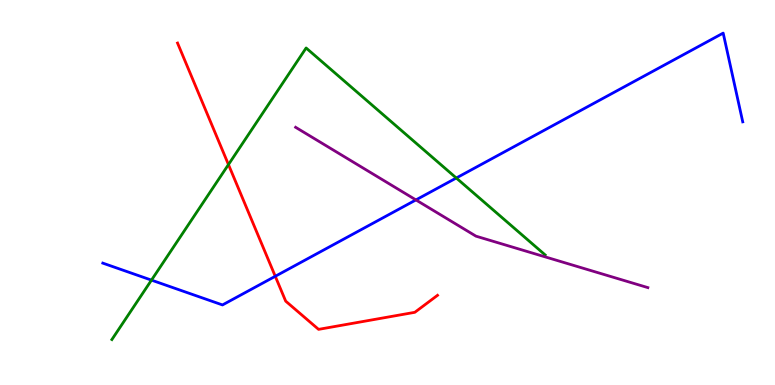[{'lines': ['blue', 'red'], 'intersections': [{'x': 3.55, 'y': 2.82}]}, {'lines': ['green', 'red'], 'intersections': [{'x': 2.95, 'y': 5.73}]}, {'lines': ['purple', 'red'], 'intersections': []}, {'lines': ['blue', 'green'], 'intersections': [{'x': 1.95, 'y': 2.72}, {'x': 5.89, 'y': 5.38}]}, {'lines': ['blue', 'purple'], 'intersections': [{'x': 5.37, 'y': 4.81}]}, {'lines': ['green', 'purple'], 'intersections': []}]